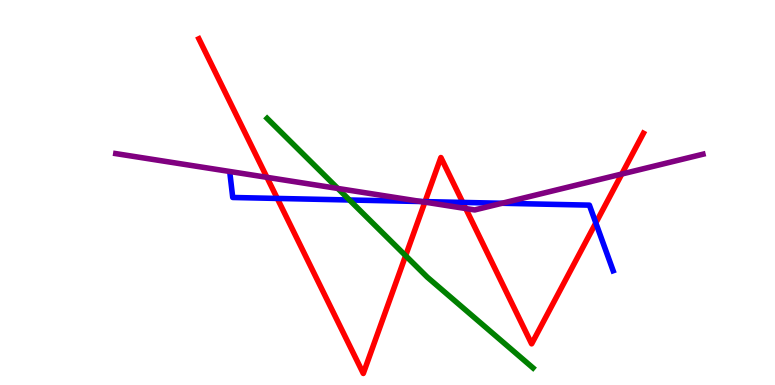[{'lines': ['blue', 'red'], 'intersections': [{'x': 3.58, 'y': 4.85}, {'x': 5.48, 'y': 4.76}, {'x': 5.97, 'y': 4.74}, {'x': 7.69, 'y': 4.21}]}, {'lines': ['green', 'red'], 'intersections': [{'x': 5.23, 'y': 3.36}]}, {'lines': ['purple', 'red'], 'intersections': [{'x': 3.44, 'y': 5.39}, {'x': 5.48, 'y': 4.75}, {'x': 6.01, 'y': 4.58}, {'x': 8.02, 'y': 5.48}]}, {'lines': ['blue', 'green'], 'intersections': [{'x': 4.51, 'y': 4.81}]}, {'lines': ['blue', 'purple'], 'intersections': [{'x': 5.43, 'y': 4.77}, {'x': 6.48, 'y': 4.72}]}, {'lines': ['green', 'purple'], 'intersections': [{'x': 4.36, 'y': 5.11}]}]